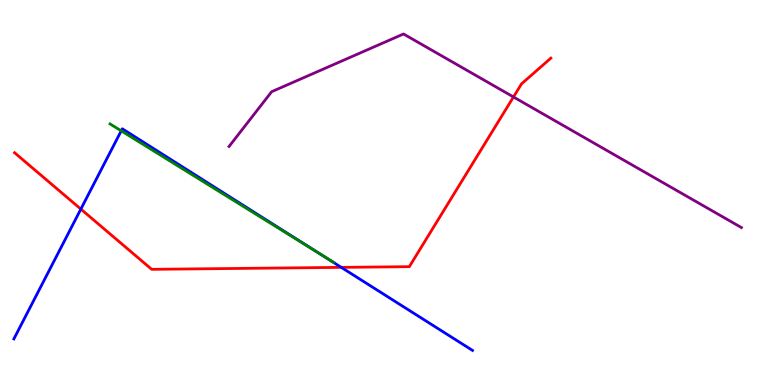[{'lines': ['blue', 'red'], 'intersections': [{'x': 1.04, 'y': 4.57}, {'x': 4.4, 'y': 3.06}]}, {'lines': ['green', 'red'], 'intersections': []}, {'lines': ['purple', 'red'], 'intersections': [{'x': 6.63, 'y': 7.48}]}, {'lines': ['blue', 'green'], 'intersections': [{'x': 1.56, 'y': 6.6}, {'x': 4.1, 'y': 3.44}]}, {'lines': ['blue', 'purple'], 'intersections': []}, {'lines': ['green', 'purple'], 'intersections': []}]